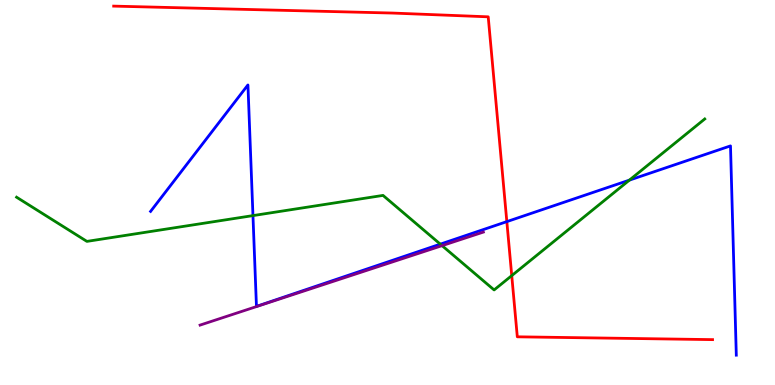[{'lines': ['blue', 'red'], 'intersections': [{'x': 6.54, 'y': 4.24}]}, {'lines': ['green', 'red'], 'intersections': [{'x': 6.6, 'y': 2.84}]}, {'lines': ['purple', 'red'], 'intersections': []}, {'lines': ['blue', 'green'], 'intersections': [{'x': 3.26, 'y': 4.4}, {'x': 5.68, 'y': 3.66}, {'x': 8.12, 'y': 5.32}]}, {'lines': ['blue', 'purple'], 'intersections': []}, {'lines': ['green', 'purple'], 'intersections': [{'x': 5.7, 'y': 3.62}]}]